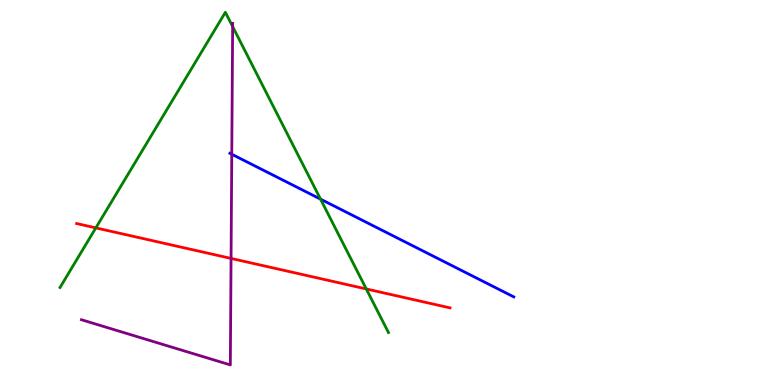[{'lines': ['blue', 'red'], 'intersections': []}, {'lines': ['green', 'red'], 'intersections': [{'x': 1.24, 'y': 4.08}, {'x': 4.73, 'y': 2.49}]}, {'lines': ['purple', 'red'], 'intersections': [{'x': 2.98, 'y': 3.29}]}, {'lines': ['blue', 'green'], 'intersections': [{'x': 4.14, 'y': 4.83}]}, {'lines': ['blue', 'purple'], 'intersections': [{'x': 2.99, 'y': 5.99}]}, {'lines': ['green', 'purple'], 'intersections': [{'x': 3.0, 'y': 9.31}]}]